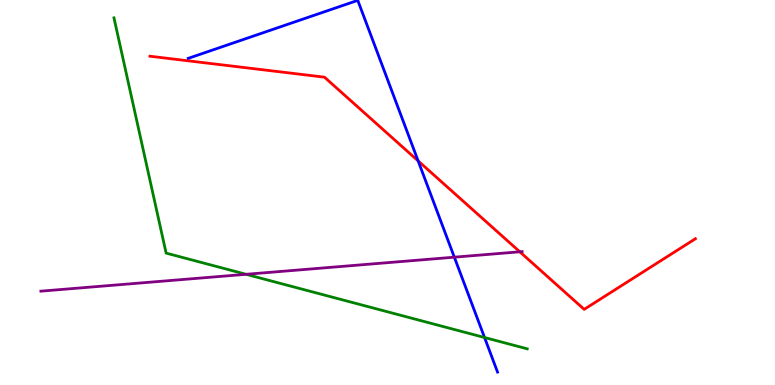[{'lines': ['blue', 'red'], 'intersections': [{'x': 5.4, 'y': 5.82}]}, {'lines': ['green', 'red'], 'intersections': []}, {'lines': ['purple', 'red'], 'intersections': [{'x': 6.71, 'y': 3.46}]}, {'lines': ['blue', 'green'], 'intersections': [{'x': 6.25, 'y': 1.23}]}, {'lines': ['blue', 'purple'], 'intersections': [{'x': 5.86, 'y': 3.32}]}, {'lines': ['green', 'purple'], 'intersections': [{'x': 3.17, 'y': 2.88}]}]